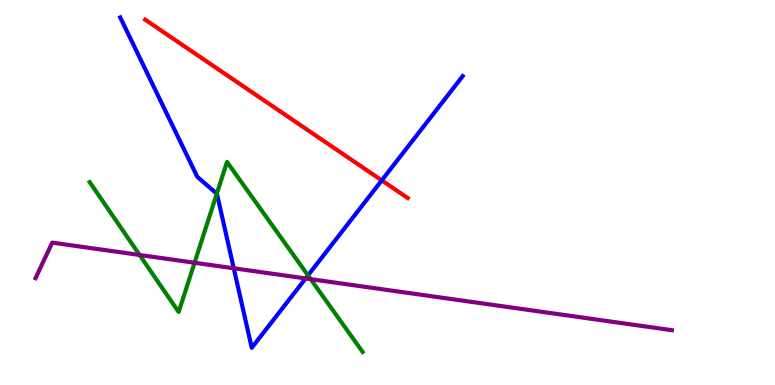[{'lines': ['blue', 'red'], 'intersections': [{'x': 4.93, 'y': 5.31}]}, {'lines': ['green', 'red'], 'intersections': []}, {'lines': ['purple', 'red'], 'intersections': []}, {'lines': ['blue', 'green'], 'intersections': [{'x': 2.8, 'y': 4.97}, {'x': 3.97, 'y': 2.85}]}, {'lines': ['blue', 'purple'], 'intersections': [{'x': 3.02, 'y': 3.03}, {'x': 3.94, 'y': 2.77}]}, {'lines': ['green', 'purple'], 'intersections': [{'x': 1.8, 'y': 3.38}, {'x': 2.51, 'y': 3.18}, {'x': 4.01, 'y': 2.75}]}]